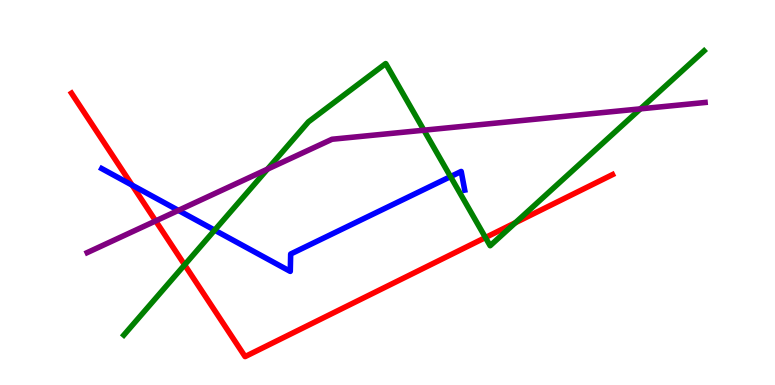[{'lines': ['blue', 'red'], 'intersections': [{'x': 1.7, 'y': 5.19}]}, {'lines': ['green', 'red'], 'intersections': [{'x': 2.38, 'y': 3.12}, {'x': 6.26, 'y': 3.83}, {'x': 6.65, 'y': 4.22}]}, {'lines': ['purple', 'red'], 'intersections': [{'x': 2.01, 'y': 4.26}]}, {'lines': ['blue', 'green'], 'intersections': [{'x': 2.77, 'y': 4.02}, {'x': 5.81, 'y': 5.41}]}, {'lines': ['blue', 'purple'], 'intersections': [{'x': 2.3, 'y': 4.54}]}, {'lines': ['green', 'purple'], 'intersections': [{'x': 3.45, 'y': 5.61}, {'x': 5.47, 'y': 6.62}, {'x': 8.26, 'y': 7.17}]}]